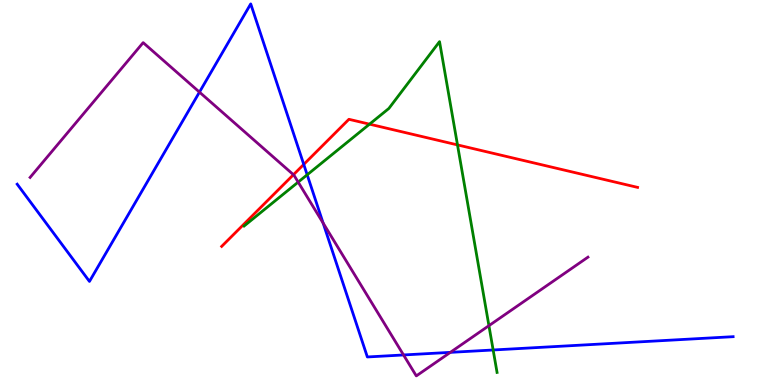[{'lines': ['blue', 'red'], 'intersections': [{'x': 3.92, 'y': 5.73}]}, {'lines': ['green', 'red'], 'intersections': [{'x': 4.77, 'y': 6.78}, {'x': 5.9, 'y': 6.24}]}, {'lines': ['purple', 'red'], 'intersections': [{'x': 3.79, 'y': 5.46}]}, {'lines': ['blue', 'green'], 'intersections': [{'x': 3.96, 'y': 5.46}, {'x': 6.36, 'y': 0.909}]}, {'lines': ['blue', 'purple'], 'intersections': [{'x': 2.57, 'y': 7.61}, {'x': 4.17, 'y': 4.21}, {'x': 5.21, 'y': 0.78}, {'x': 5.81, 'y': 0.848}]}, {'lines': ['green', 'purple'], 'intersections': [{'x': 3.85, 'y': 5.27}, {'x': 6.31, 'y': 1.54}]}]